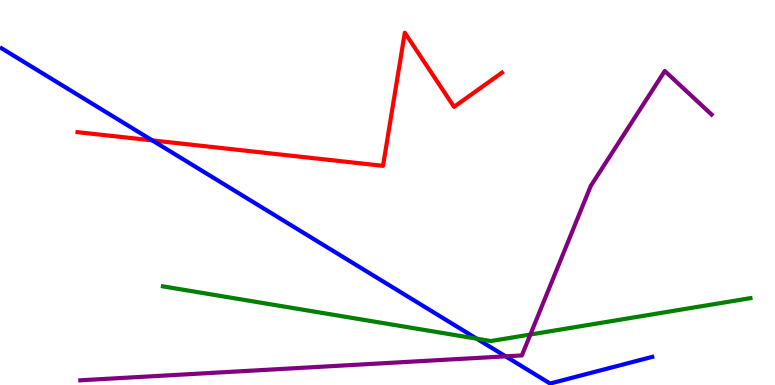[{'lines': ['blue', 'red'], 'intersections': [{'x': 1.96, 'y': 6.35}]}, {'lines': ['green', 'red'], 'intersections': []}, {'lines': ['purple', 'red'], 'intersections': []}, {'lines': ['blue', 'green'], 'intersections': [{'x': 6.15, 'y': 1.2}]}, {'lines': ['blue', 'purple'], 'intersections': [{'x': 6.52, 'y': 0.744}]}, {'lines': ['green', 'purple'], 'intersections': [{'x': 6.84, 'y': 1.31}]}]